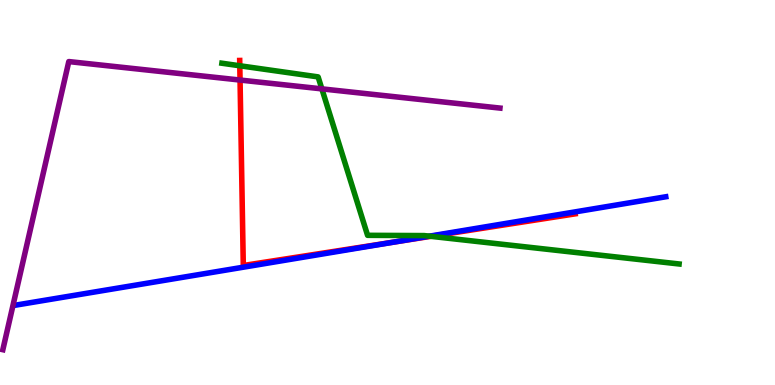[{'lines': ['blue', 'red'], 'intersections': [{'x': 5.11, 'y': 3.72}]}, {'lines': ['green', 'red'], 'intersections': [{'x': 3.09, 'y': 8.29}, {'x': 5.56, 'y': 3.86}]}, {'lines': ['purple', 'red'], 'intersections': [{'x': 3.1, 'y': 7.92}]}, {'lines': ['blue', 'green'], 'intersections': [{'x': 5.54, 'y': 3.87}]}, {'lines': ['blue', 'purple'], 'intersections': []}, {'lines': ['green', 'purple'], 'intersections': [{'x': 4.15, 'y': 7.69}]}]